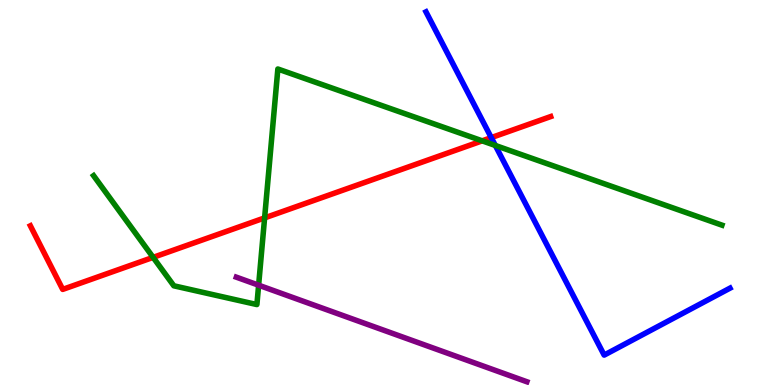[{'lines': ['blue', 'red'], 'intersections': [{'x': 6.34, 'y': 6.43}]}, {'lines': ['green', 'red'], 'intersections': [{'x': 1.98, 'y': 3.32}, {'x': 3.41, 'y': 4.34}, {'x': 6.22, 'y': 6.34}]}, {'lines': ['purple', 'red'], 'intersections': []}, {'lines': ['blue', 'green'], 'intersections': [{'x': 6.39, 'y': 6.22}]}, {'lines': ['blue', 'purple'], 'intersections': []}, {'lines': ['green', 'purple'], 'intersections': [{'x': 3.34, 'y': 2.59}]}]